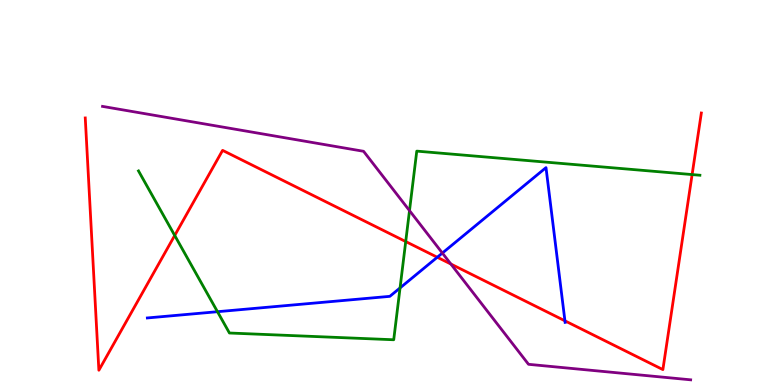[{'lines': ['blue', 'red'], 'intersections': [{'x': 5.64, 'y': 3.32}, {'x': 7.29, 'y': 1.67}]}, {'lines': ['green', 'red'], 'intersections': [{'x': 2.25, 'y': 3.88}, {'x': 5.24, 'y': 3.73}, {'x': 8.93, 'y': 5.47}]}, {'lines': ['purple', 'red'], 'intersections': [{'x': 5.82, 'y': 3.14}]}, {'lines': ['blue', 'green'], 'intersections': [{'x': 2.81, 'y': 1.9}, {'x': 5.16, 'y': 2.52}]}, {'lines': ['blue', 'purple'], 'intersections': [{'x': 5.71, 'y': 3.43}]}, {'lines': ['green', 'purple'], 'intersections': [{'x': 5.28, 'y': 4.53}]}]